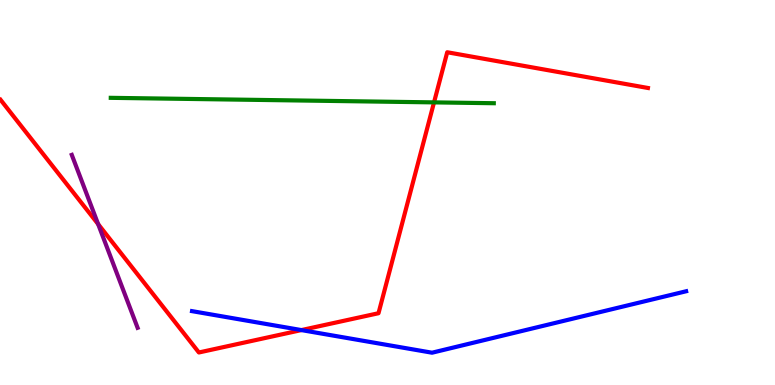[{'lines': ['blue', 'red'], 'intersections': [{'x': 3.89, 'y': 1.43}]}, {'lines': ['green', 'red'], 'intersections': [{'x': 5.6, 'y': 7.34}]}, {'lines': ['purple', 'red'], 'intersections': [{'x': 1.27, 'y': 4.18}]}, {'lines': ['blue', 'green'], 'intersections': []}, {'lines': ['blue', 'purple'], 'intersections': []}, {'lines': ['green', 'purple'], 'intersections': []}]